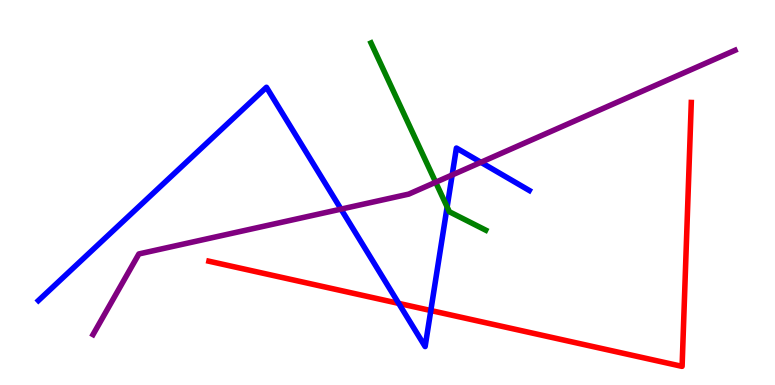[{'lines': ['blue', 'red'], 'intersections': [{'x': 5.14, 'y': 2.12}, {'x': 5.56, 'y': 1.93}]}, {'lines': ['green', 'red'], 'intersections': []}, {'lines': ['purple', 'red'], 'intersections': []}, {'lines': ['blue', 'green'], 'intersections': [{'x': 5.77, 'y': 4.62}]}, {'lines': ['blue', 'purple'], 'intersections': [{'x': 4.4, 'y': 4.57}, {'x': 5.83, 'y': 5.46}, {'x': 6.21, 'y': 5.78}]}, {'lines': ['green', 'purple'], 'intersections': [{'x': 5.62, 'y': 5.27}]}]